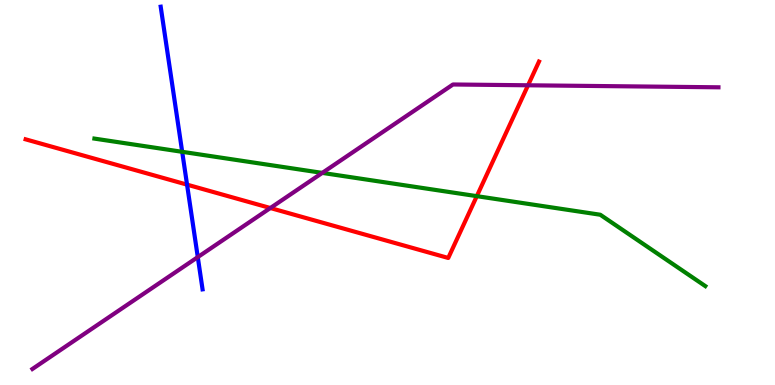[{'lines': ['blue', 'red'], 'intersections': [{'x': 2.41, 'y': 5.2}]}, {'lines': ['green', 'red'], 'intersections': [{'x': 6.15, 'y': 4.91}]}, {'lines': ['purple', 'red'], 'intersections': [{'x': 3.49, 'y': 4.6}, {'x': 6.81, 'y': 7.78}]}, {'lines': ['blue', 'green'], 'intersections': [{'x': 2.35, 'y': 6.06}]}, {'lines': ['blue', 'purple'], 'intersections': [{'x': 2.55, 'y': 3.32}]}, {'lines': ['green', 'purple'], 'intersections': [{'x': 4.16, 'y': 5.51}]}]